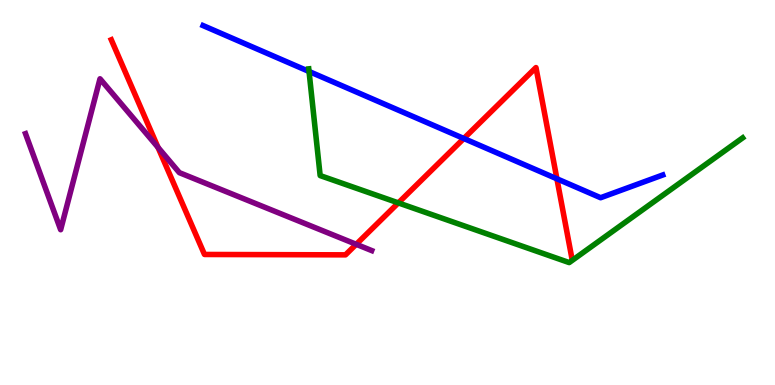[{'lines': ['blue', 'red'], 'intersections': [{'x': 5.98, 'y': 6.4}, {'x': 7.19, 'y': 5.36}]}, {'lines': ['green', 'red'], 'intersections': [{'x': 5.14, 'y': 4.73}]}, {'lines': ['purple', 'red'], 'intersections': [{'x': 2.04, 'y': 6.17}, {'x': 4.6, 'y': 3.65}]}, {'lines': ['blue', 'green'], 'intersections': [{'x': 3.99, 'y': 8.14}]}, {'lines': ['blue', 'purple'], 'intersections': []}, {'lines': ['green', 'purple'], 'intersections': []}]